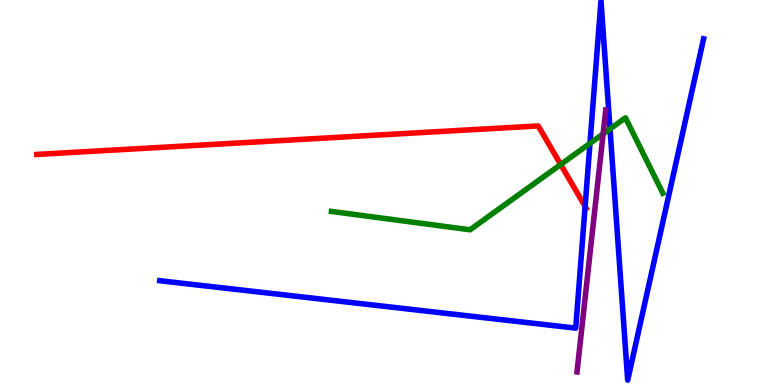[{'lines': ['blue', 'red'], 'intersections': [{'x': 7.55, 'y': 4.64}]}, {'lines': ['green', 'red'], 'intersections': [{'x': 7.23, 'y': 5.73}]}, {'lines': ['purple', 'red'], 'intersections': []}, {'lines': ['blue', 'green'], 'intersections': [{'x': 7.61, 'y': 6.28}, {'x': 7.87, 'y': 6.65}]}, {'lines': ['blue', 'purple'], 'intersections': []}, {'lines': ['green', 'purple'], 'intersections': [{'x': 7.78, 'y': 6.52}]}]